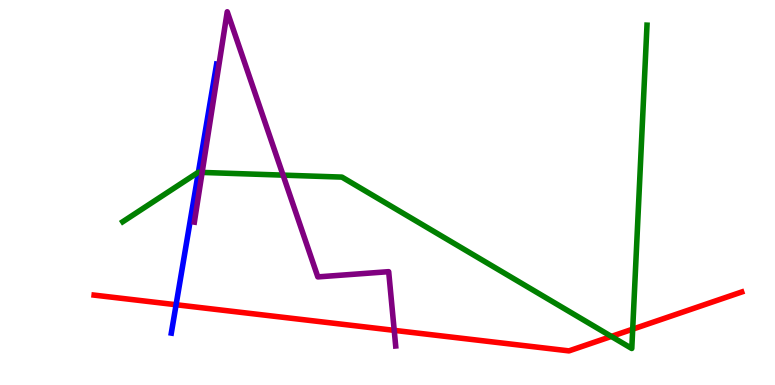[{'lines': ['blue', 'red'], 'intersections': [{'x': 2.27, 'y': 2.08}]}, {'lines': ['green', 'red'], 'intersections': [{'x': 7.89, 'y': 1.26}, {'x': 8.16, 'y': 1.45}]}, {'lines': ['purple', 'red'], 'intersections': [{'x': 5.09, 'y': 1.42}]}, {'lines': ['blue', 'green'], 'intersections': [{'x': 2.56, 'y': 5.52}]}, {'lines': ['blue', 'purple'], 'intersections': []}, {'lines': ['green', 'purple'], 'intersections': [{'x': 2.61, 'y': 5.52}, {'x': 3.65, 'y': 5.45}]}]